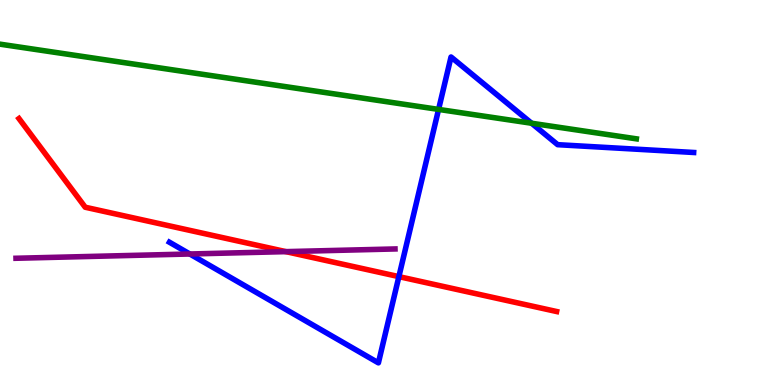[{'lines': ['blue', 'red'], 'intersections': [{'x': 5.15, 'y': 2.81}]}, {'lines': ['green', 'red'], 'intersections': []}, {'lines': ['purple', 'red'], 'intersections': [{'x': 3.69, 'y': 3.46}]}, {'lines': ['blue', 'green'], 'intersections': [{'x': 5.66, 'y': 7.16}, {'x': 6.86, 'y': 6.8}]}, {'lines': ['blue', 'purple'], 'intersections': [{'x': 2.45, 'y': 3.4}]}, {'lines': ['green', 'purple'], 'intersections': []}]